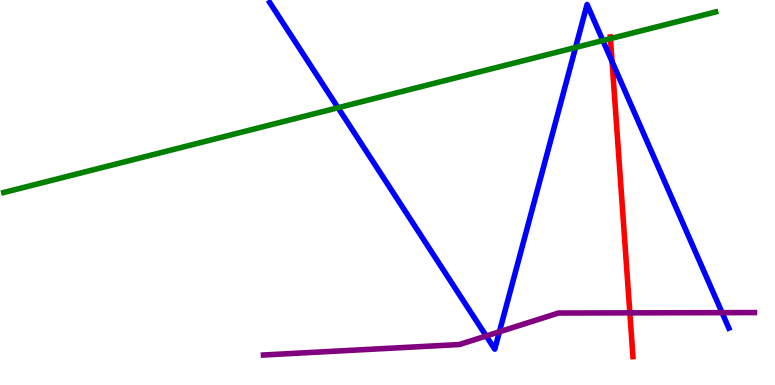[{'lines': ['blue', 'red'], 'intersections': [{'x': 7.9, 'y': 8.4}]}, {'lines': ['green', 'red'], 'intersections': [{'x': 7.88, 'y': 9.0}]}, {'lines': ['purple', 'red'], 'intersections': [{'x': 8.13, 'y': 1.87}]}, {'lines': ['blue', 'green'], 'intersections': [{'x': 4.36, 'y': 7.2}, {'x': 7.43, 'y': 8.77}, {'x': 7.78, 'y': 8.95}]}, {'lines': ['blue', 'purple'], 'intersections': [{'x': 6.27, 'y': 1.27}, {'x': 6.44, 'y': 1.38}, {'x': 9.32, 'y': 1.88}]}, {'lines': ['green', 'purple'], 'intersections': []}]